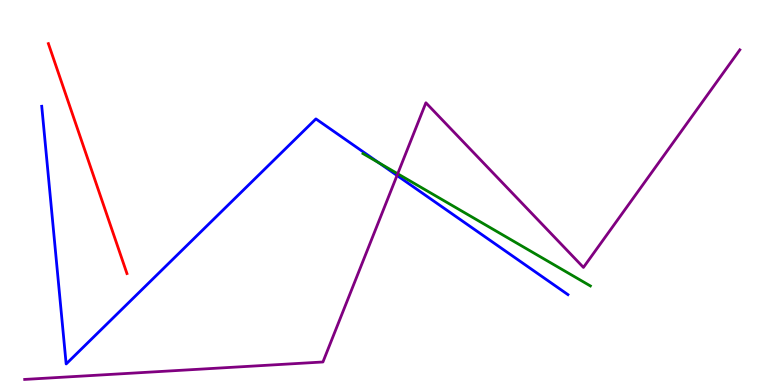[{'lines': ['blue', 'red'], 'intersections': []}, {'lines': ['green', 'red'], 'intersections': []}, {'lines': ['purple', 'red'], 'intersections': []}, {'lines': ['blue', 'green'], 'intersections': [{'x': 4.89, 'y': 5.77}]}, {'lines': ['blue', 'purple'], 'intersections': [{'x': 5.12, 'y': 5.44}]}, {'lines': ['green', 'purple'], 'intersections': [{'x': 5.13, 'y': 5.49}]}]